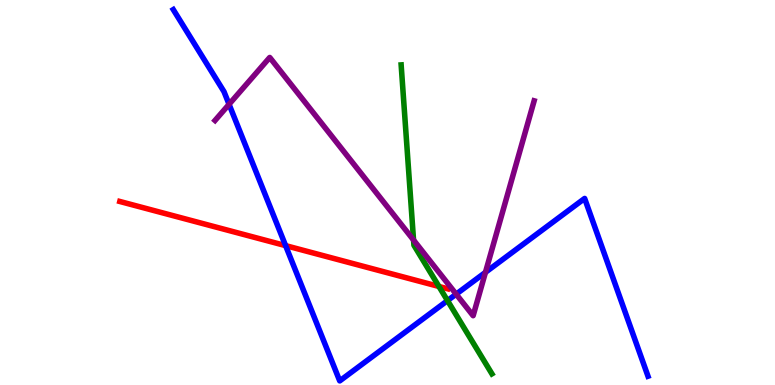[{'lines': ['blue', 'red'], 'intersections': [{'x': 3.69, 'y': 3.62}]}, {'lines': ['green', 'red'], 'intersections': [{'x': 5.66, 'y': 2.56}]}, {'lines': ['purple', 'red'], 'intersections': []}, {'lines': ['blue', 'green'], 'intersections': [{'x': 5.77, 'y': 2.19}]}, {'lines': ['blue', 'purple'], 'intersections': [{'x': 2.96, 'y': 7.29}, {'x': 5.89, 'y': 2.36}, {'x': 6.26, 'y': 2.93}]}, {'lines': ['green', 'purple'], 'intersections': [{'x': 5.34, 'y': 3.77}]}]